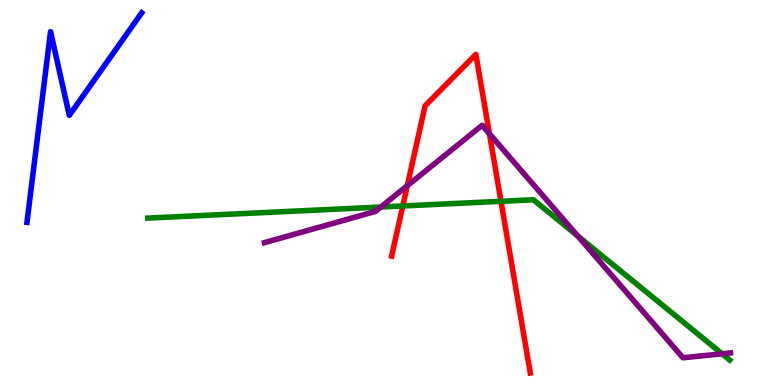[{'lines': ['blue', 'red'], 'intersections': []}, {'lines': ['green', 'red'], 'intersections': [{'x': 5.2, 'y': 4.65}, {'x': 6.46, 'y': 4.77}]}, {'lines': ['purple', 'red'], 'intersections': [{'x': 5.26, 'y': 5.18}, {'x': 6.32, 'y': 6.53}]}, {'lines': ['blue', 'green'], 'intersections': []}, {'lines': ['blue', 'purple'], 'intersections': []}, {'lines': ['green', 'purple'], 'intersections': [{'x': 4.91, 'y': 4.62}, {'x': 7.45, 'y': 3.87}, {'x': 9.32, 'y': 0.811}]}]